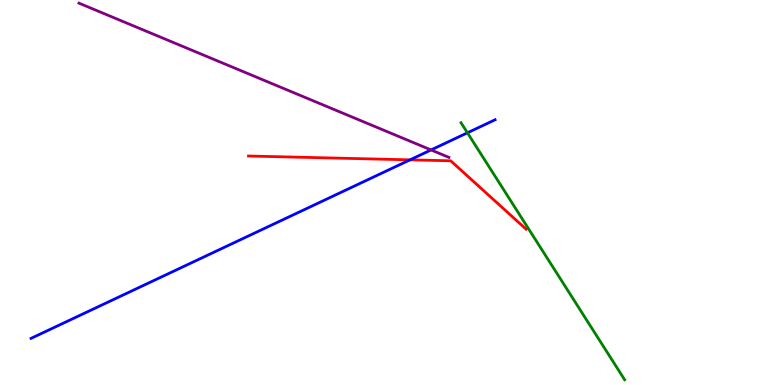[{'lines': ['blue', 'red'], 'intersections': [{'x': 5.29, 'y': 5.85}]}, {'lines': ['green', 'red'], 'intersections': []}, {'lines': ['purple', 'red'], 'intersections': []}, {'lines': ['blue', 'green'], 'intersections': [{'x': 6.03, 'y': 6.55}]}, {'lines': ['blue', 'purple'], 'intersections': [{'x': 5.56, 'y': 6.11}]}, {'lines': ['green', 'purple'], 'intersections': []}]